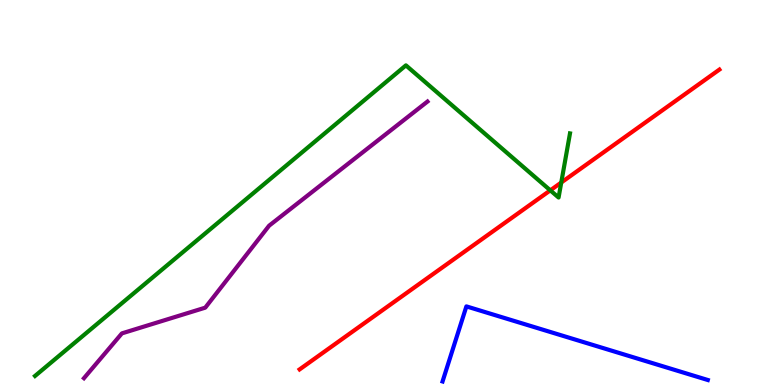[{'lines': ['blue', 'red'], 'intersections': []}, {'lines': ['green', 'red'], 'intersections': [{'x': 7.1, 'y': 5.06}, {'x': 7.24, 'y': 5.26}]}, {'lines': ['purple', 'red'], 'intersections': []}, {'lines': ['blue', 'green'], 'intersections': []}, {'lines': ['blue', 'purple'], 'intersections': []}, {'lines': ['green', 'purple'], 'intersections': []}]